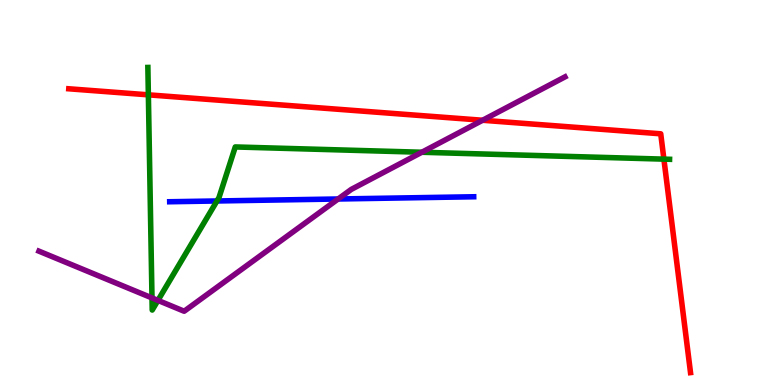[{'lines': ['blue', 'red'], 'intersections': []}, {'lines': ['green', 'red'], 'intersections': [{'x': 1.91, 'y': 7.54}, {'x': 8.57, 'y': 5.87}]}, {'lines': ['purple', 'red'], 'intersections': [{'x': 6.23, 'y': 6.88}]}, {'lines': ['blue', 'green'], 'intersections': [{'x': 2.8, 'y': 4.78}]}, {'lines': ['blue', 'purple'], 'intersections': [{'x': 4.36, 'y': 4.83}]}, {'lines': ['green', 'purple'], 'intersections': [{'x': 1.96, 'y': 2.26}, {'x': 2.04, 'y': 2.2}, {'x': 5.44, 'y': 6.05}]}]